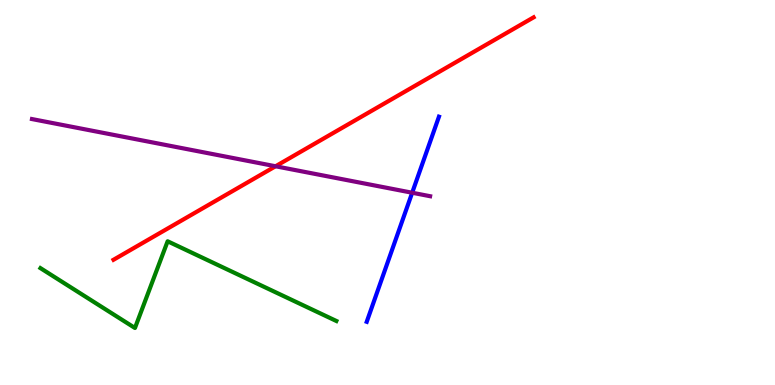[{'lines': ['blue', 'red'], 'intersections': []}, {'lines': ['green', 'red'], 'intersections': []}, {'lines': ['purple', 'red'], 'intersections': [{'x': 3.56, 'y': 5.68}]}, {'lines': ['blue', 'green'], 'intersections': []}, {'lines': ['blue', 'purple'], 'intersections': [{'x': 5.32, 'y': 4.99}]}, {'lines': ['green', 'purple'], 'intersections': []}]